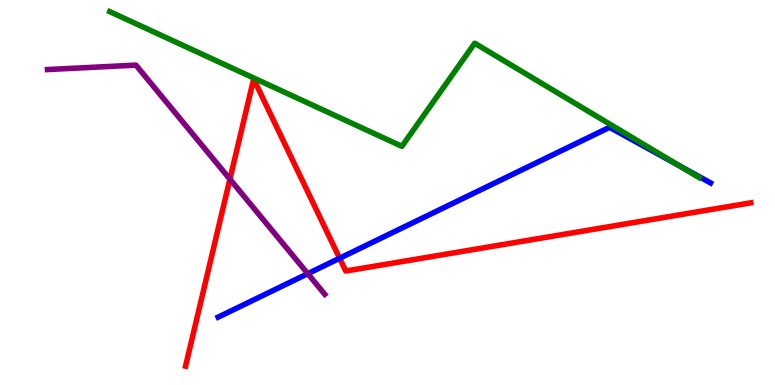[{'lines': ['blue', 'red'], 'intersections': [{'x': 4.38, 'y': 3.29}]}, {'lines': ['green', 'red'], 'intersections': []}, {'lines': ['purple', 'red'], 'intersections': [{'x': 2.97, 'y': 5.35}]}, {'lines': ['blue', 'green'], 'intersections': [{'x': 8.76, 'y': 5.7}]}, {'lines': ['blue', 'purple'], 'intersections': [{'x': 3.97, 'y': 2.89}]}, {'lines': ['green', 'purple'], 'intersections': []}]